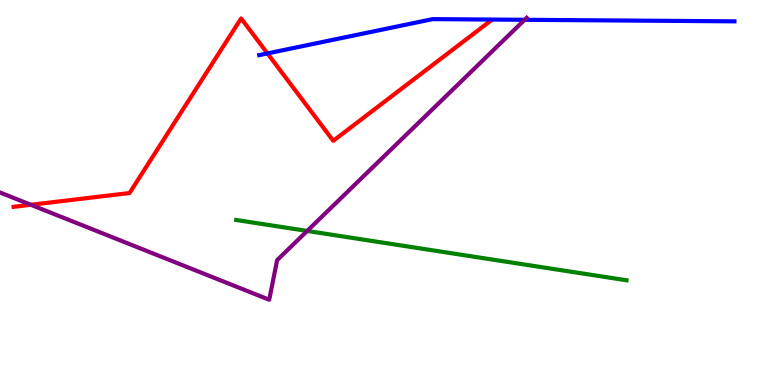[{'lines': ['blue', 'red'], 'intersections': [{'x': 3.45, 'y': 8.61}]}, {'lines': ['green', 'red'], 'intersections': []}, {'lines': ['purple', 'red'], 'intersections': [{'x': 0.398, 'y': 4.68}]}, {'lines': ['blue', 'green'], 'intersections': []}, {'lines': ['blue', 'purple'], 'intersections': [{'x': 6.77, 'y': 9.49}]}, {'lines': ['green', 'purple'], 'intersections': [{'x': 3.96, 'y': 4.0}]}]